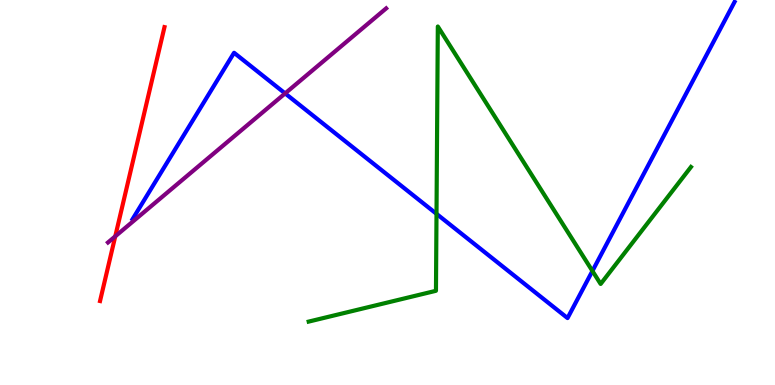[{'lines': ['blue', 'red'], 'intersections': []}, {'lines': ['green', 'red'], 'intersections': []}, {'lines': ['purple', 'red'], 'intersections': [{'x': 1.49, 'y': 3.86}]}, {'lines': ['blue', 'green'], 'intersections': [{'x': 5.63, 'y': 4.45}, {'x': 7.64, 'y': 2.96}]}, {'lines': ['blue', 'purple'], 'intersections': [{'x': 3.68, 'y': 7.57}]}, {'lines': ['green', 'purple'], 'intersections': []}]